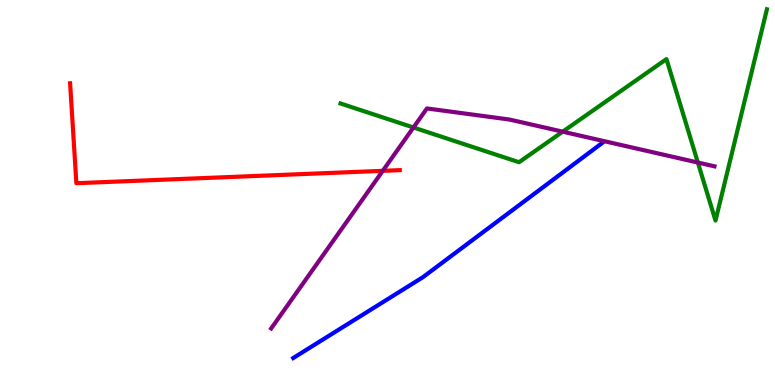[{'lines': ['blue', 'red'], 'intersections': []}, {'lines': ['green', 'red'], 'intersections': []}, {'lines': ['purple', 'red'], 'intersections': [{'x': 4.94, 'y': 5.56}]}, {'lines': ['blue', 'green'], 'intersections': []}, {'lines': ['blue', 'purple'], 'intersections': []}, {'lines': ['green', 'purple'], 'intersections': [{'x': 5.33, 'y': 6.69}, {'x': 7.26, 'y': 6.58}, {'x': 9.0, 'y': 5.78}]}]